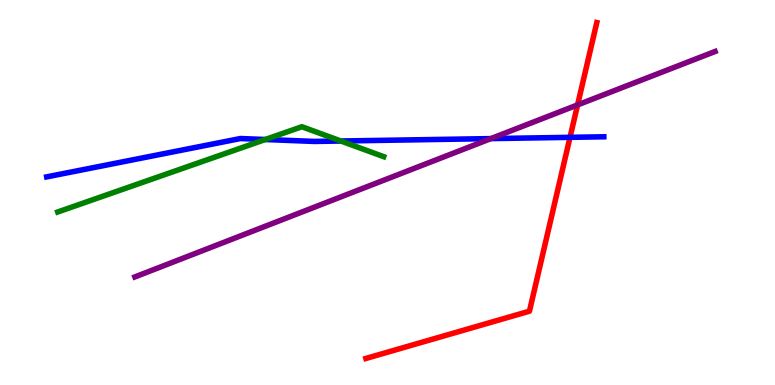[{'lines': ['blue', 'red'], 'intersections': [{'x': 7.36, 'y': 6.43}]}, {'lines': ['green', 'red'], 'intersections': []}, {'lines': ['purple', 'red'], 'intersections': [{'x': 7.45, 'y': 7.27}]}, {'lines': ['blue', 'green'], 'intersections': [{'x': 3.42, 'y': 6.38}, {'x': 4.4, 'y': 6.34}]}, {'lines': ['blue', 'purple'], 'intersections': [{'x': 6.33, 'y': 6.4}]}, {'lines': ['green', 'purple'], 'intersections': []}]